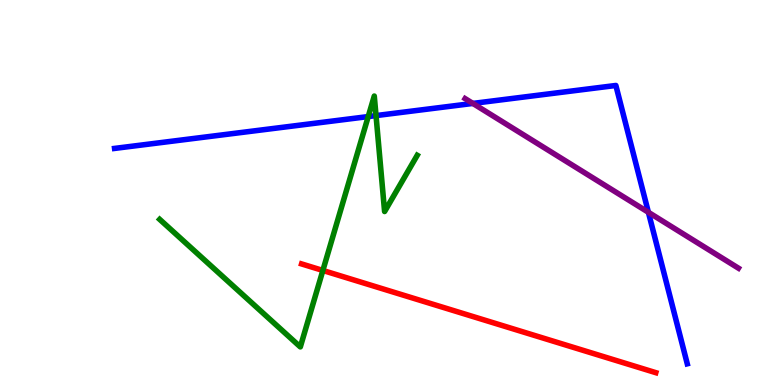[{'lines': ['blue', 'red'], 'intersections': []}, {'lines': ['green', 'red'], 'intersections': [{'x': 4.17, 'y': 2.98}]}, {'lines': ['purple', 'red'], 'intersections': []}, {'lines': ['blue', 'green'], 'intersections': [{'x': 4.75, 'y': 6.97}, {'x': 4.85, 'y': 7.0}]}, {'lines': ['blue', 'purple'], 'intersections': [{'x': 6.1, 'y': 7.31}, {'x': 8.37, 'y': 4.49}]}, {'lines': ['green', 'purple'], 'intersections': []}]